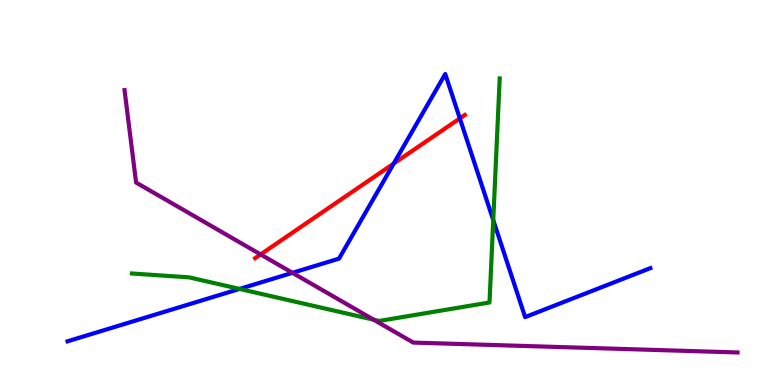[{'lines': ['blue', 'red'], 'intersections': [{'x': 5.08, 'y': 5.75}, {'x': 5.93, 'y': 6.92}]}, {'lines': ['green', 'red'], 'intersections': []}, {'lines': ['purple', 'red'], 'intersections': [{'x': 3.36, 'y': 3.39}]}, {'lines': ['blue', 'green'], 'intersections': [{'x': 3.09, 'y': 2.5}, {'x': 6.36, 'y': 4.28}]}, {'lines': ['blue', 'purple'], 'intersections': [{'x': 3.77, 'y': 2.91}]}, {'lines': ['green', 'purple'], 'intersections': [{'x': 4.82, 'y': 1.7}]}]